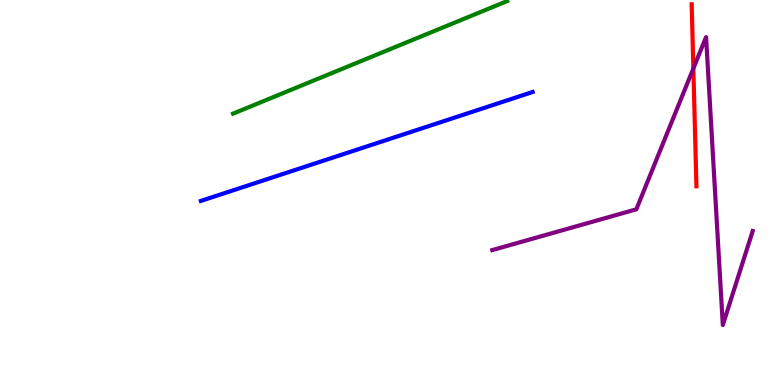[{'lines': ['blue', 'red'], 'intersections': []}, {'lines': ['green', 'red'], 'intersections': []}, {'lines': ['purple', 'red'], 'intersections': [{'x': 8.95, 'y': 8.22}]}, {'lines': ['blue', 'green'], 'intersections': []}, {'lines': ['blue', 'purple'], 'intersections': []}, {'lines': ['green', 'purple'], 'intersections': []}]